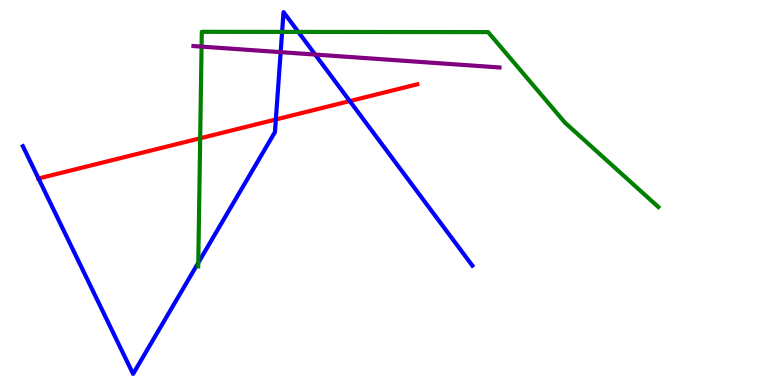[{'lines': ['blue', 'red'], 'intersections': [{'x': 0.497, 'y': 5.36}, {'x': 3.56, 'y': 6.9}, {'x': 4.51, 'y': 7.37}]}, {'lines': ['green', 'red'], 'intersections': [{'x': 2.58, 'y': 6.41}]}, {'lines': ['purple', 'red'], 'intersections': []}, {'lines': ['blue', 'green'], 'intersections': [{'x': 2.56, 'y': 3.17}, {'x': 3.64, 'y': 9.17}, {'x': 3.85, 'y': 9.17}]}, {'lines': ['blue', 'purple'], 'intersections': [{'x': 3.62, 'y': 8.65}, {'x': 4.07, 'y': 8.58}]}, {'lines': ['green', 'purple'], 'intersections': [{'x': 2.6, 'y': 8.79}]}]